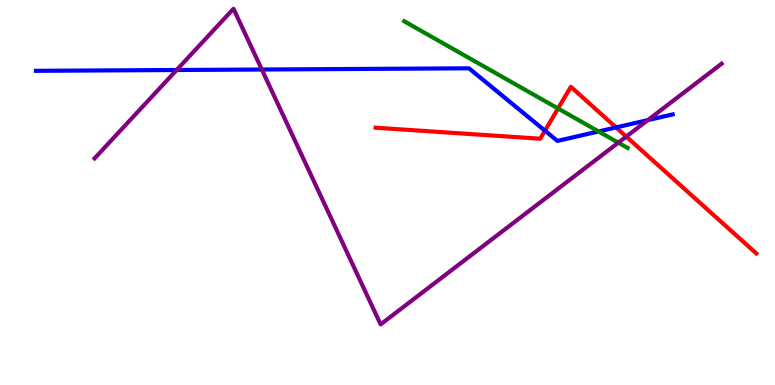[{'lines': ['blue', 'red'], 'intersections': [{'x': 7.03, 'y': 6.61}, {'x': 7.95, 'y': 6.69}]}, {'lines': ['green', 'red'], 'intersections': [{'x': 7.2, 'y': 7.18}]}, {'lines': ['purple', 'red'], 'intersections': [{'x': 8.08, 'y': 6.45}]}, {'lines': ['blue', 'green'], 'intersections': [{'x': 7.72, 'y': 6.59}]}, {'lines': ['blue', 'purple'], 'intersections': [{'x': 2.28, 'y': 8.18}, {'x': 3.38, 'y': 8.19}, {'x': 8.36, 'y': 6.88}]}, {'lines': ['green', 'purple'], 'intersections': [{'x': 7.98, 'y': 6.29}]}]